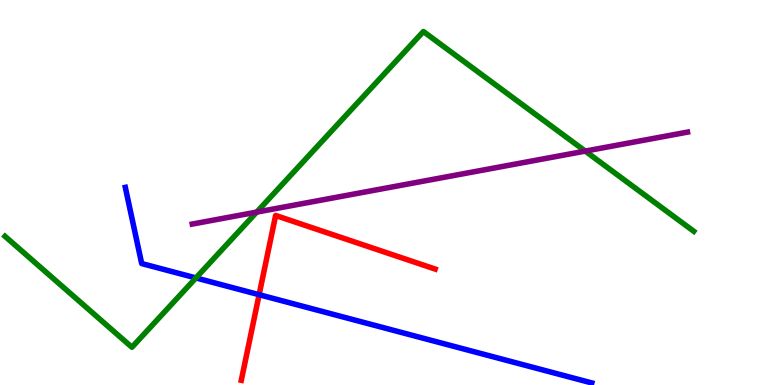[{'lines': ['blue', 'red'], 'intersections': [{'x': 3.34, 'y': 2.35}]}, {'lines': ['green', 'red'], 'intersections': []}, {'lines': ['purple', 'red'], 'intersections': []}, {'lines': ['blue', 'green'], 'intersections': [{'x': 2.53, 'y': 2.78}]}, {'lines': ['blue', 'purple'], 'intersections': []}, {'lines': ['green', 'purple'], 'intersections': [{'x': 3.31, 'y': 4.49}, {'x': 7.55, 'y': 6.08}]}]